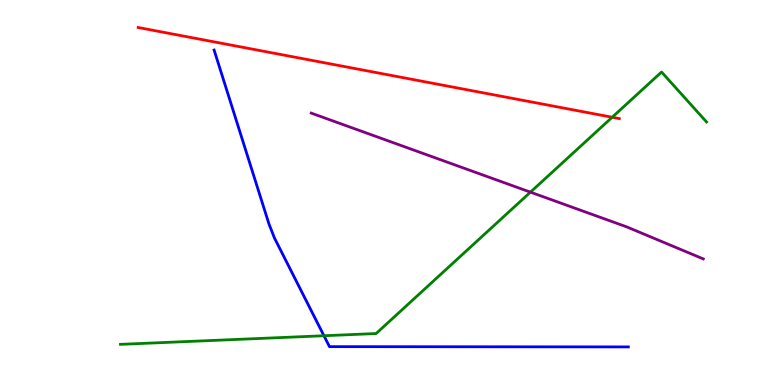[{'lines': ['blue', 'red'], 'intersections': []}, {'lines': ['green', 'red'], 'intersections': [{'x': 7.9, 'y': 6.95}]}, {'lines': ['purple', 'red'], 'intersections': []}, {'lines': ['blue', 'green'], 'intersections': [{'x': 4.18, 'y': 1.28}]}, {'lines': ['blue', 'purple'], 'intersections': []}, {'lines': ['green', 'purple'], 'intersections': [{'x': 6.84, 'y': 5.01}]}]